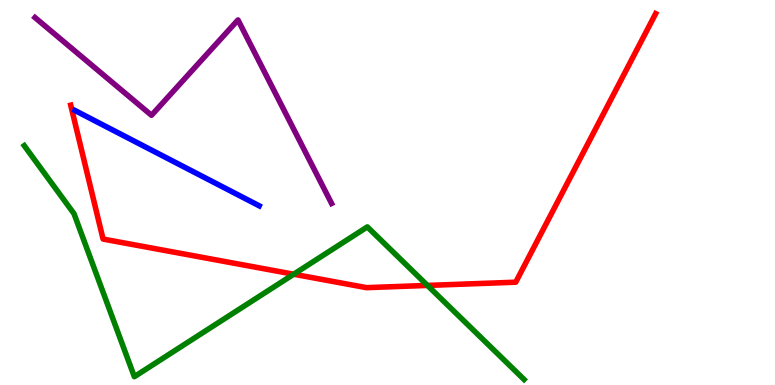[{'lines': ['blue', 'red'], 'intersections': []}, {'lines': ['green', 'red'], 'intersections': [{'x': 3.79, 'y': 2.88}, {'x': 5.52, 'y': 2.59}]}, {'lines': ['purple', 'red'], 'intersections': []}, {'lines': ['blue', 'green'], 'intersections': []}, {'lines': ['blue', 'purple'], 'intersections': []}, {'lines': ['green', 'purple'], 'intersections': []}]